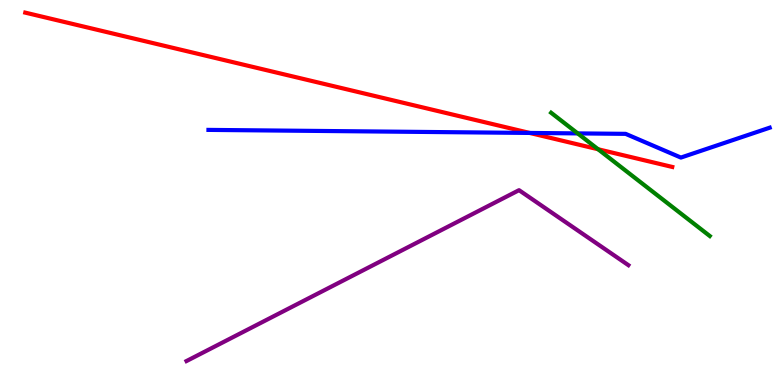[{'lines': ['blue', 'red'], 'intersections': [{'x': 6.83, 'y': 6.55}]}, {'lines': ['green', 'red'], 'intersections': [{'x': 7.72, 'y': 6.12}]}, {'lines': ['purple', 'red'], 'intersections': []}, {'lines': ['blue', 'green'], 'intersections': [{'x': 7.45, 'y': 6.54}]}, {'lines': ['blue', 'purple'], 'intersections': []}, {'lines': ['green', 'purple'], 'intersections': []}]